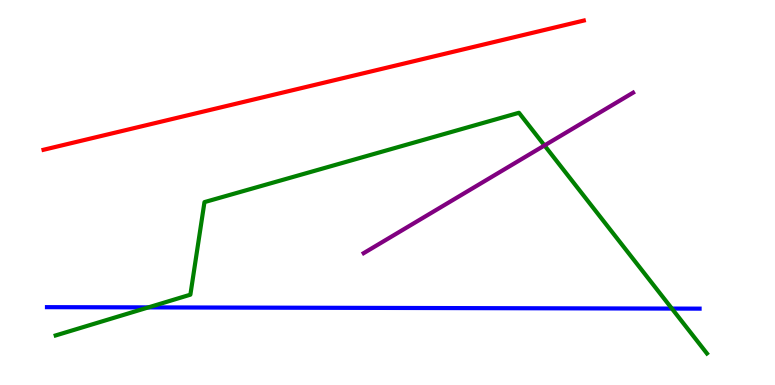[{'lines': ['blue', 'red'], 'intersections': []}, {'lines': ['green', 'red'], 'intersections': []}, {'lines': ['purple', 'red'], 'intersections': []}, {'lines': ['blue', 'green'], 'intersections': [{'x': 1.91, 'y': 2.02}, {'x': 8.67, 'y': 1.98}]}, {'lines': ['blue', 'purple'], 'intersections': []}, {'lines': ['green', 'purple'], 'intersections': [{'x': 7.03, 'y': 6.22}]}]